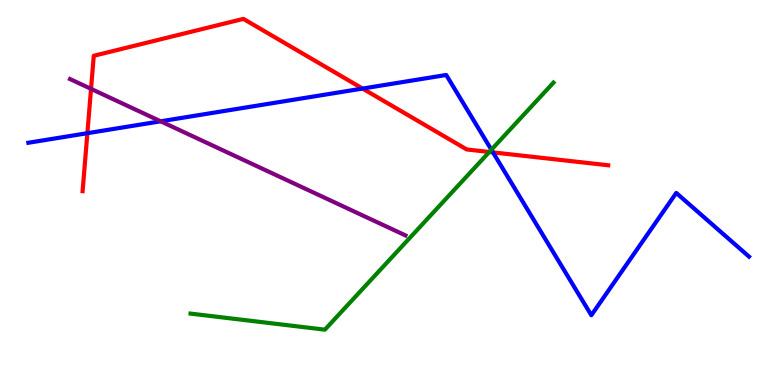[{'lines': ['blue', 'red'], 'intersections': [{'x': 1.13, 'y': 6.54}, {'x': 4.68, 'y': 7.7}, {'x': 6.36, 'y': 6.04}]}, {'lines': ['green', 'red'], 'intersections': [{'x': 6.31, 'y': 6.05}]}, {'lines': ['purple', 'red'], 'intersections': [{'x': 1.17, 'y': 7.69}]}, {'lines': ['blue', 'green'], 'intersections': [{'x': 6.34, 'y': 6.11}]}, {'lines': ['blue', 'purple'], 'intersections': [{'x': 2.07, 'y': 6.85}]}, {'lines': ['green', 'purple'], 'intersections': []}]